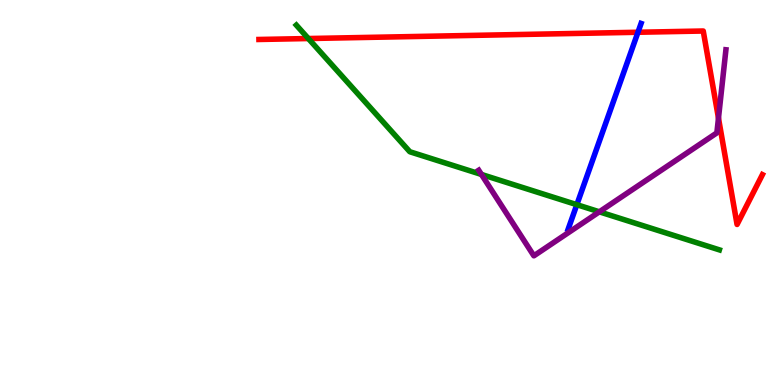[{'lines': ['blue', 'red'], 'intersections': [{'x': 8.23, 'y': 9.16}]}, {'lines': ['green', 'red'], 'intersections': [{'x': 3.98, 'y': 9.0}]}, {'lines': ['purple', 'red'], 'intersections': [{'x': 9.27, 'y': 6.93}]}, {'lines': ['blue', 'green'], 'intersections': [{'x': 7.44, 'y': 4.68}]}, {'lines': ['blue', 'purple'], 'intersections': []}, {'lines': ['green', 'purple'], 'intersections': [{'x': 6.21, 'y': 5.47}, {'x': 7.73, 'y': 4.5}]}]